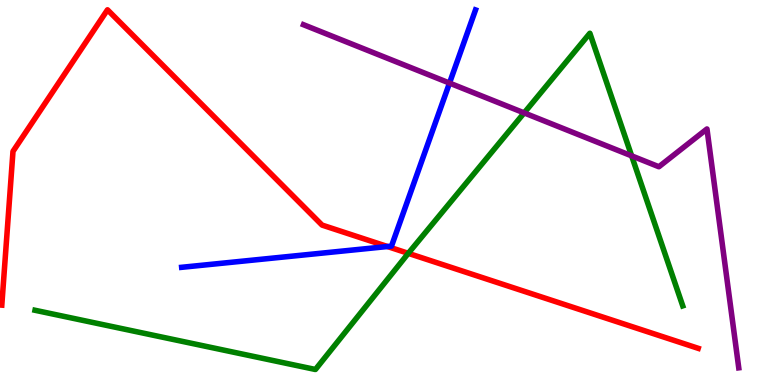[{'lines': ['blue', 'red'], 'intersections': [{'x': 5.0, 'y': 3.6}]}, {'lines': ['green', 'red'], 'intersections': [{'x': 5.27, 'y': 3.42}]}, {'lines': ['purple', 'red'], 'intersections': []}, {'lines': ['blue', 'green'], 'intersections': []}, {'lines': ['blue', 'purple'], 'intersections': [{'x': 5.8, 'y': 7.84}]}, {'lines': ['green', 'purple'], 'intersections': [{'x': 6.76, 'y': 7.07}, {'x': 8.15, 'y': 5.95}]}]